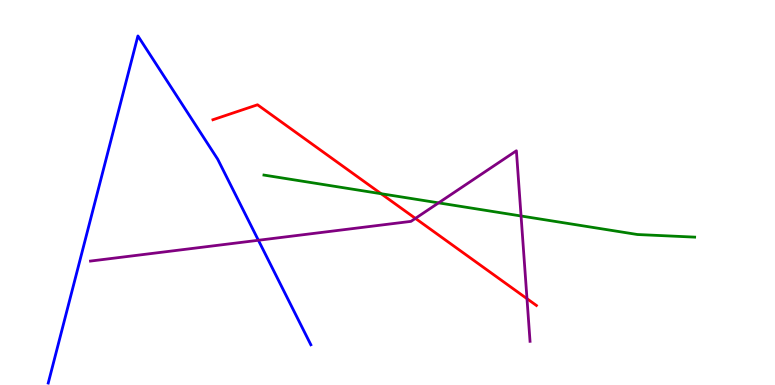[{'lines': ['blue', 'red'], 'intersections': []}, {'lines': ['green', 'red'], 'intersections': [{'x': 4.92, 'y': 4.97}]}, {'lines': ['purple', 'red'], 'intersections': [{'x': 5.36, 'y': 4.33}, {'x': 6.8, 'y': 2.24}]}, {'lines': ['blue', 'green'], 'intersections': []}, {'lines': ['blue', 'purple'], 'intersections': [{'x': 3.33, 'y': 3.76}]}, {'lines': ['green', 'purple'], 'intersections': [{'x': 5.66, 'y': 4.73}, {'x': 6.72, 'y': 4.39}]}]